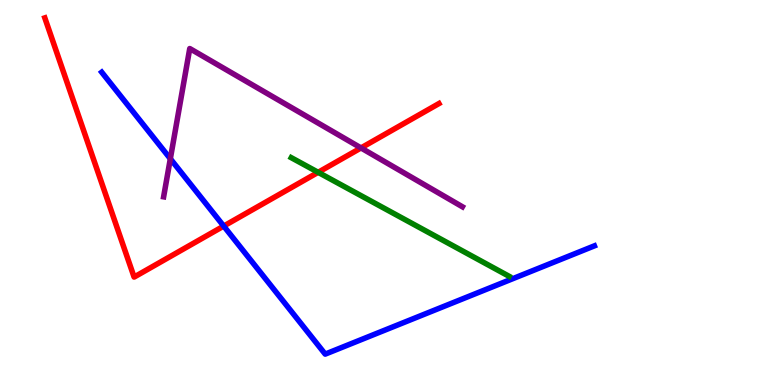[{'lines': ['blue', 'red'], 'intersections': [{'x': 2.89, 'y': 4.13}]}, {'lines': ['green', 'red'], 'intersections': [{'x': 4.11, 'y': 5.52}]}, {'lines': ['purple', 'red'], 'intersections': [{'x': 4.66, 'y': 6.16}]}, {'lines': ['blue', 'green'], 'intersections': []}, {'lines': ['blue', 'purple'], 'intersections': [{'x': 2.2, 'y': 5.88}]}, {'lines': ['green', 'purple'], 'intersections': []}]